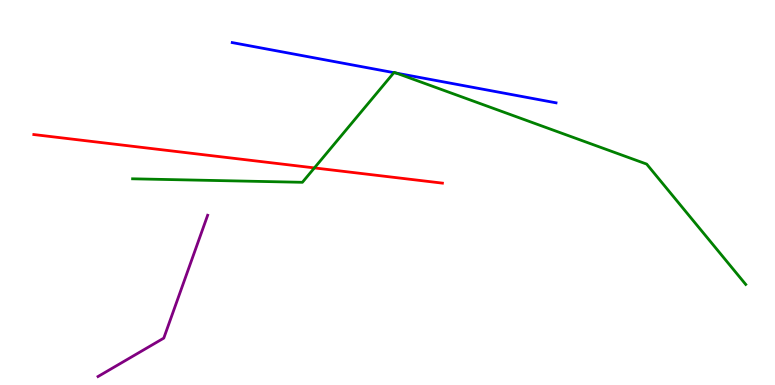[{'lines': ['blue', 'red'], 'intersections': []}, {'lines': ['green', 'red'], 'intersections': [{'x': 4.06, 'y': 5.64}]}, {'lines': ['purple', 'red'], 'intersections': []}, {'lines': ['blue', 'green'], 'intersections': [{'x': 5.08, 'y': 8.11}, {'x': 5.11, 'y': 8.1}]}, {'lines': ['blue', 'purple'], 'intersections': []}, {'lines': ['green', 'purple'], 'intersections': []}]